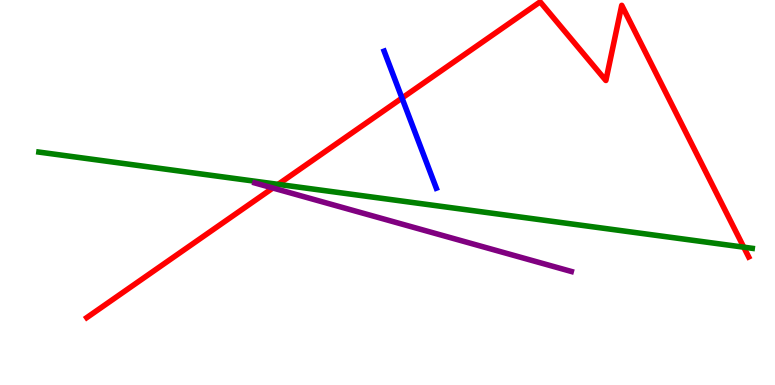[{'lines': ['blue', 'red'], 'intersections': [{'x': 5.19, 'y': 7.45}]}, {'lines': ['green', 'red'], 'intersections': [{'x': 3.59, 'y': 5.21}, {'x': 9.6, 'y': 3.58}]}, {'lines': ['purple', 'red'], 'intersections': [{'x': 3.52, 'y': 5.12}]}, {'lines': ['blue', 'green'], 'intersections': []}, {'lines': ['blue', 'purple'], 'intersections': []}, {'lines': ['green', 'purple'], 'intersections': []}]